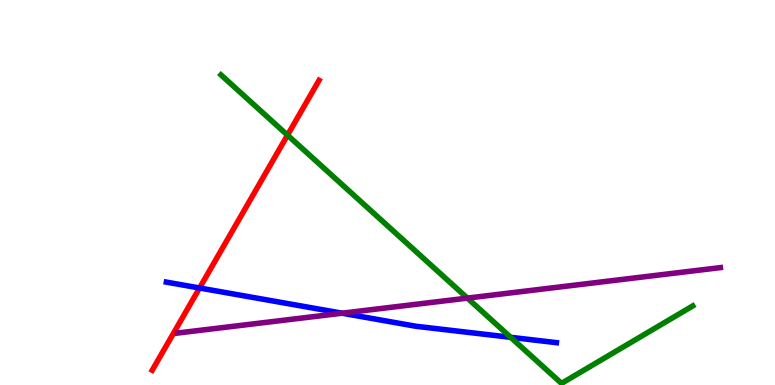[{'lines': ['blue', 'red'], 'intersections': [{'x': 2.57, 'y': 2.52}]}, {'lines': ['green', 'red'], 'intersections': [{'x': 3.71, 'y': 6.49}]}, {'lines': ['purple', 'red'], 'intersections': []}, {'lines': ['blue', 'green'], 'intersections': [{'x': 6.59, 'y': 1.24}]}, {'lines': ['blue', 'purple'], 'intersections': [{'x': 4.41, 'y': 1.86}]}, {'lines': ['green', 'purple'], 'intersections': [{'x': 6.03, 'y': 2.26}]}]